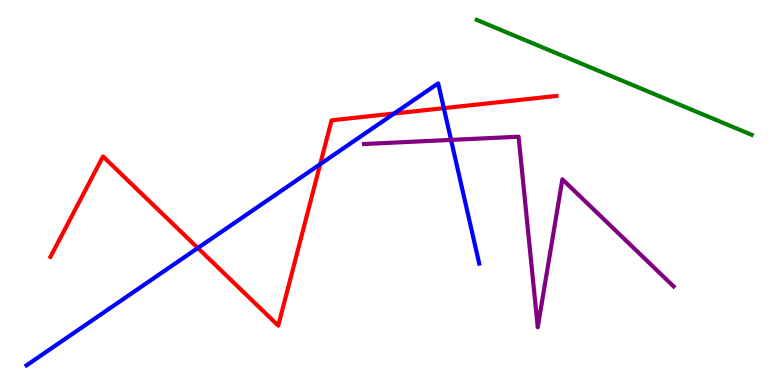[{'lines': ['blue', 'red'], 'intersections': [{'x': 2.55, 'y': 3.56}, {'x': 4.13, 'y': 5.74}, {'x': 5.09, 'y': 7.05}, {'x': 5.73, 'y': 7.19}]}, {'lines': ['green', 'red'], 'intersections': []}, {'lines': ['purple', 'red'], 'intersections': []}, {'lines': ['blue', 'green'], 'intersections': []}, {'lines': ['blue', 'purple'], 'intersections': [{'x': 5.82, 'y': 6.37}]}, {'lines': ['green', 'purple'], 'intersections': []}]